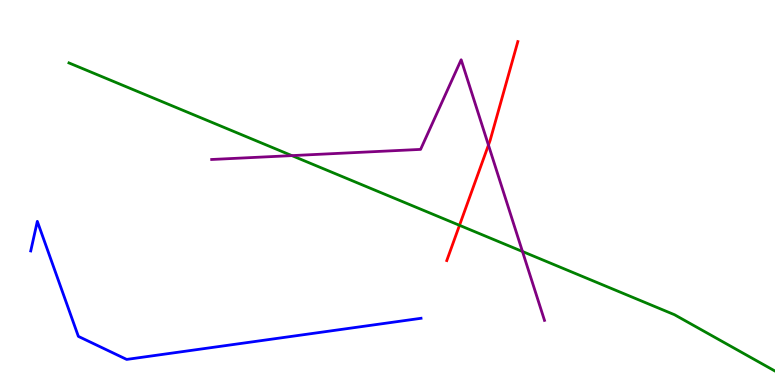[{'lines': ['blue', 'red'], 'intersections': []}, {'lines': ['green', 'red'], 'intersections': [{'x': 5.93, 'y': 4.15}]}, {'lines': ['purple', 'red'], 'intersections': [{'x': 6.3, 'y': 6.23}]}, {'lines': ['blue', 'green'], 'intersections': []}, {'lines': ['blue', 'purple'], 'intersections': []}, {'lines': ['green', 'purple'], 'intersections': [{'x': 3.77, 'y': 5.96}, {'x': 6.74, 'y': 3.47}]}]